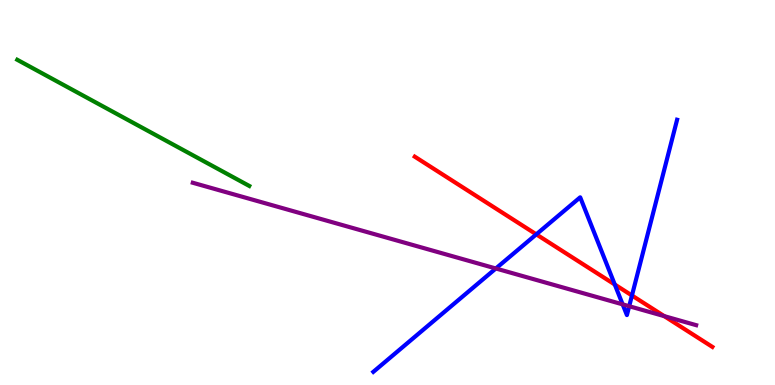[{'lines': ['blue', 'red'], 'intersections': [{'x': 6.92, 'y': 3.91}, {'x': 7.93, 'y': 2.61}, {'x': 8.15, 'y': 2.32}]}, {'lines': ['green', 'red'], 'intersections': []}, {'lines': ['purple', 'red'], 'intersections': [{'x': 8.57, 'y': 1.79}]}, {'lines': ['blue', 'green'], 'intersections': []}, {'lines': ['blue', 'purple'], 'intersections': [{'x': 6.4, 'y': 3.03}, {'x': 8.03, 'y': 2.09}, {'x': 8.12, 'y': 2.05}]}, {'lines': ['green', 'purple'], 'intersections': []}]